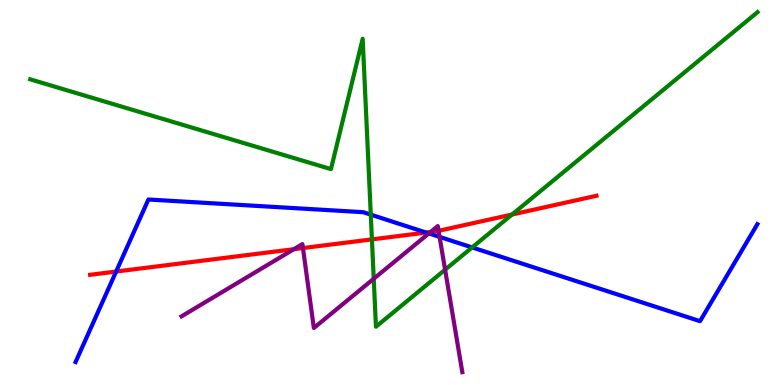[{'lines': ['blue', 'red'], 'intersections': [{'x': 1.5, 'y': 2.95}, {'x': 5.5, 'y': 3.96}]}, {'lines': ['green', 'red'], 'intersections': [{'x': 4.8, 'y': 3.78}, {'x': 6.61, 'y': 4.43}]}, {'lines': ['purple', 'red'], 'intersections': [{'x': 3.79, 'y': 3.53}, {'x': 3.91, 'y': 3.56}, {'x': 5.56, 'y': 3.97}, {'x': 5.66, 'y': 4.0}]}, {'lines': ['blue', 'green'], 'intersections': [{'x': 4.78, 'y': 4.42}, {'x': 6.09, 'y': 3.57}]}, {'lines': ['blue', 'purple'], 'intersections': [{'x': 5.53, 'y': 3.94}, {'x': 5.67, 'y': 3.85}]}, {'lines': ['green', 'purple'], 'intersections': [{'x': 4.82, 'y': 2.76}, {'x': 5.74, 'y': 2.99}]}]